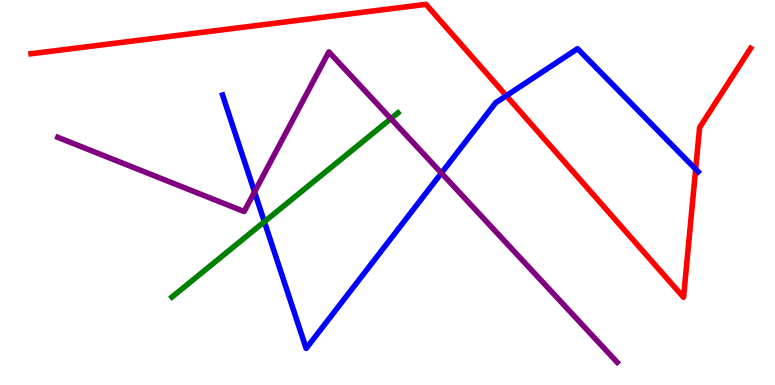[{'lines': ['blue', 'red'], 'intersections': [{'x': 6.53, 'y': 7.51}, {'x': 8.98, 'y': 5.61}]}, {'lines': ['green', 'red'], 'intersections': []}, {'lines': ['purple', 'red'], 'intersections': []}, {'lines': ['blue', 'green'], 'intersections': [{'x': 3.41, 'y': 4.24}]}, {'lines': ['blue', 'purple'], 'intersections': [{'x': 3.28, 'y': 5.01}, {'x': 5.7, 'y': 5.5}]}, {'lines': ['green', 'purple'], 'intersections': [{'x': 5.04, 'y': 6.92}]}]